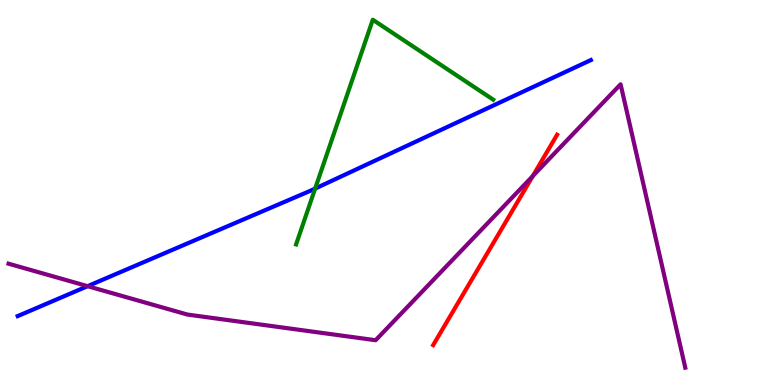[{'lines': ['blue', 'red'], 'intersections': []}, {'lines': ['green', 'red'], 'intersections': []}, {'lines': ['purple', 'red'], 'intersections': [{'x': 6.87, 'y': 5.43}]}, {'lines': ['blue', 'green'], 'intersections': [{'x': 4.07, 'y': 5.1}]}, {'lines': ['blue', 'purple'], 'intersections': [{'x': 1.13, 'y': 2.57}]}, {'lines': ['green', 'purple'], 'intersections': []}]